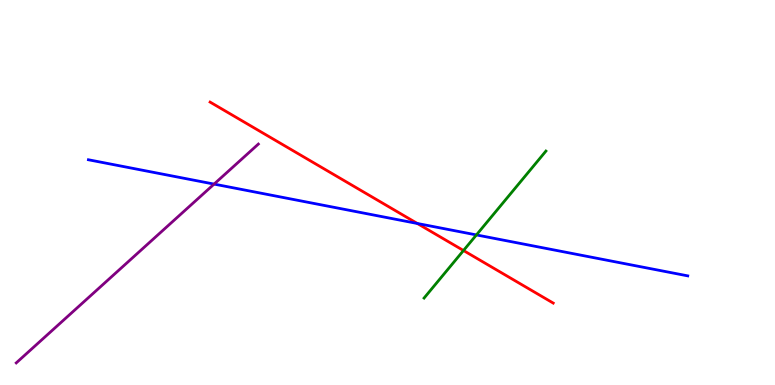[{'lines': ['blue', 'red'], 'intersections': [{'x': 5.38, 'y': 4.2}]}, {'lines': ['green', 'red'], 'intersections': [{'x': 5.98, 'y': 3.49}]}, {'lines': ['purple', 'red'], 'intersections': []}, {'lines': ['blue', 'green'], 'intersections': [{'x': 6.15, 'y': 3.9}]}, {'lines': ['blue', 'purple'], 'intersections': [{'x': 2.76, 'y': 5.22}]}, {'lines': ['green', 'purple'], 'intersections': []}]